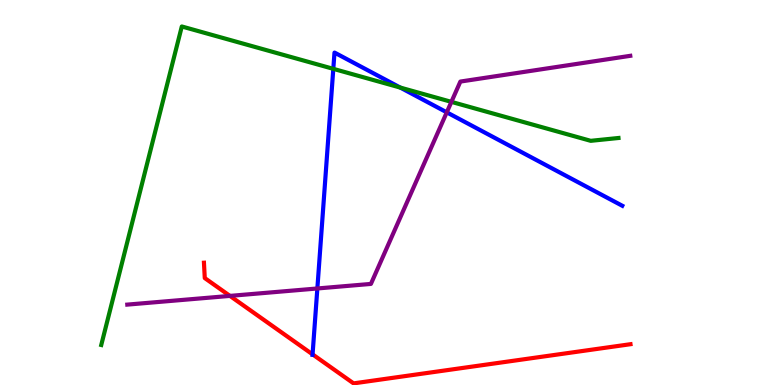[{'lines': ['blue', 'red'], 'intersections': [{'x': 4.03, 'y': 0.796}]}, {'lines': ['green', 'red'], 'intersections': []}, {'lines': ['purple', 'red'], 'intersections': [{'x': 2.97, 'y': 2.31}]}, {'lines': ['blue', 'green'], 'intersections': [{'x': 4.3, 'y': 8.21}, {'x': 5.16, 'y': 7.73}]}, {'lines': ['blue', 'purple'], 'intersections': [{'x': 4.09, 'y': 2.51}, {'x': 5.76, 'y': 7.08}]}, {'lines': ['green', 'purple'], 'intersections': [{'x': 5.82, 'y': 7.35}]}]